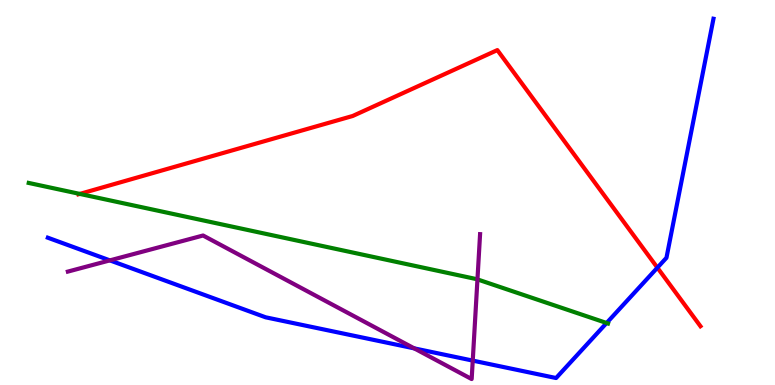[{'lines': ['blue', 'red'], 'intersections': [{'x': 8.48, 'y': 3.05}]}, {'lines': ['green', 'red'], 'intersections': [{'x': 1.03, 'y': 4.96}]}, {'lines': ['purple', 'red'], 'intersections': []}, {'lines': ['blue', 'green'], 'intersections': [{'x': 7.83, 'y': 1.61}]}, {'lines': ['blue', 'purple'], 'intersections': [{'x': 1.42, 'y': 3.24}, {'x': 5.35, 'y': 0.951}, {'x': 6.1, 'y': 0.634}]}, {'lines': ['green', 'purple'], 'intersections': [{'x': 6.16, 'y': 2.74}]}]